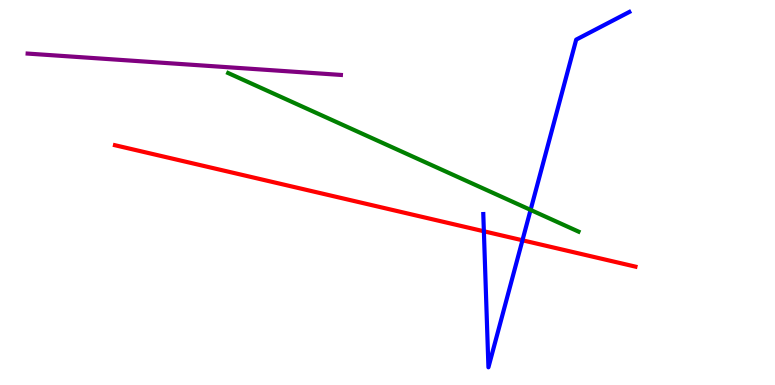[{'lines': ['blue', 'red'], 'intersections': [{'x': 6.24, 'y': 3.99}, {'x': 6.74, 'y': 3.76}]}, {'lines': ['green', 'red'], 'intersections': []}, {'lines': ['purple', 'red'], 'intersections': []}, {'lines': ['blue', 'green'], 'intersections': [{'x': 6.85, 'y': 4.55}]}, {'lines': ['blue', 'purple'], 'intersections': []}, {'lines': ['green', 'purple'], 'intersections': []}]